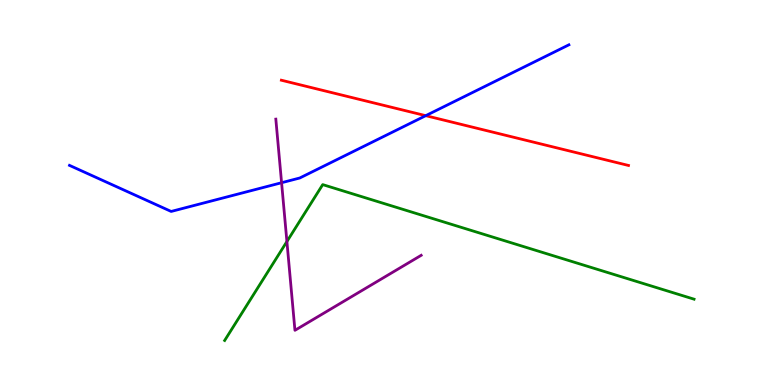[{'lines': ['blue', 'red'], 'intersections': [{'x': 5.49, 'y': 7.0}]}, {'lines': ['green', 'red'], 'intersections': []}, {'lines': ['purple', 'red'], 'intersections': []}, {'lines': ['blue', 'green'], 'intersections': []}, {'lines': ['blue', 'purple'], 'intersections': [{'x': 3.63, 'y': 5.25}]}, {'lines': ['green', 'purple'], 'intersections': [{'x': 3.7, 'y': 3.73}]}]